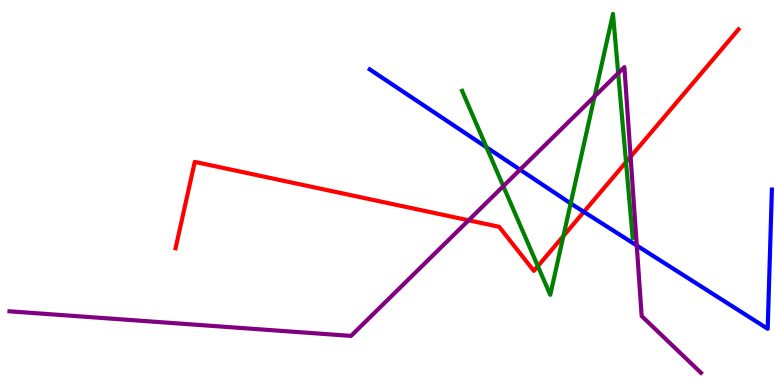[{'lines': ['blue', 'red'], 'intersections': [{'x': 7.53, 'y': 4.5}]}, {'lines': ['green', 'red'], 'intersections': [{'x': 6.94, 'y': 3.09}, {'x': 7.27, 'y': 3.87}, {'x': 8.08, 'y': 5.79}]}, {'lines': ['purple', 'red'], 'intersections': [{'x': 6.05, 'y': 4.28}, {'x': 8.14, 'y': 5.93}]}, {'lines': ['blue', 'green'], 'intersections': [{'x': 6.28, 'y': 6.17}, {'x': 7.36, 'y': 4.72}]}, {'lines': ['blue', 'purple'], 'intersections': [{'x': 6.71, 'y': 5.59}, {'x': 8.22, 'y': 3.62}]}, {'lines': ['green', 'purple'], 'intersections': [{'x': 6.49, 'y': 5.16}, {'x': 7.67, 'y': 7.5}, {'x': 7.98, 'y': 8.1}]}]